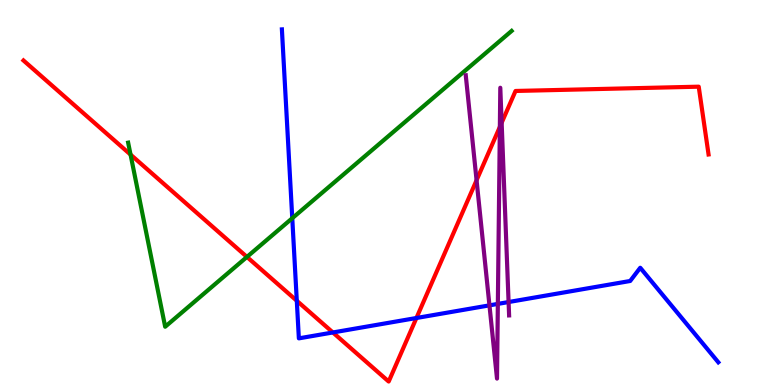[{'lines': ['blue', 'red'], 'intersections': [{'x': 3.83, 'y': 2.19}, {'x': 4.3, 'y': 1.36}, {'x': 5.37, 'y': 1.74}]}, {'lines': ['green', 'red'], 'intersections': [{'x': 1.68, 'y': 5.98}, {'x': 3.19, 'y': 3.33}]}, {'lines': ['purple', 'red'], 'intersections': [{'x': 6.15, 'y': 5.32}, {'x': 6.45, 'y': 6.7}, {'x': 6.47, 'y': 6.81}]}, {'lines': ['blue', 'green'], 'intersections': [{'x': 3.77, 'y': 4.33}]}, {'lines': ['blue', 'purple'], 'intersections': [{'x': 6.32, 'y': 2.07}, {'x': 6.42, 'y': 2.11}, {'x': 6.56, 'y': 2.15}]}, {'lines': ['green', 'purple'], 'intersections': []}]